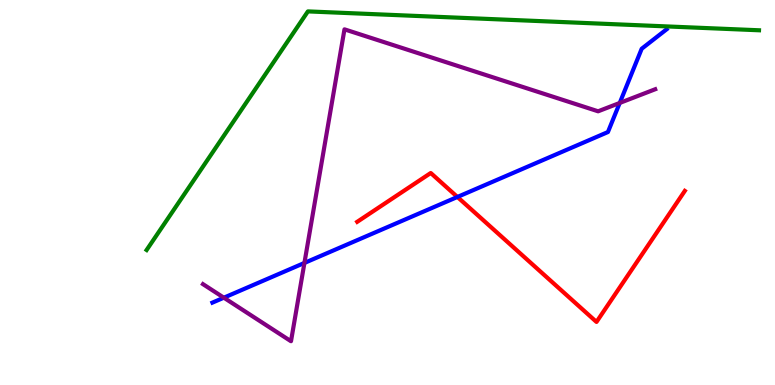[{'lines': ['blue', 'red'], 'intersections': [{'x': 5.9, 'y': 4.88}]}, {'lines': ['green', 'red'], 'intersections': []}, {'lines': ['purple', 'red'], 'intersections': []}, {'lines': ['blue', 'green'], 'intersections': []}, {'lines': ['blue', 'purple'], 'intersections': [{'x': 2.89, 'y': 2.27}, {'x': 3.93, 'y': 3.17}, {'x': 8.0, 'y': 7.33}]}, {'lines': ['green', 'purple'], 'intersections': []}]